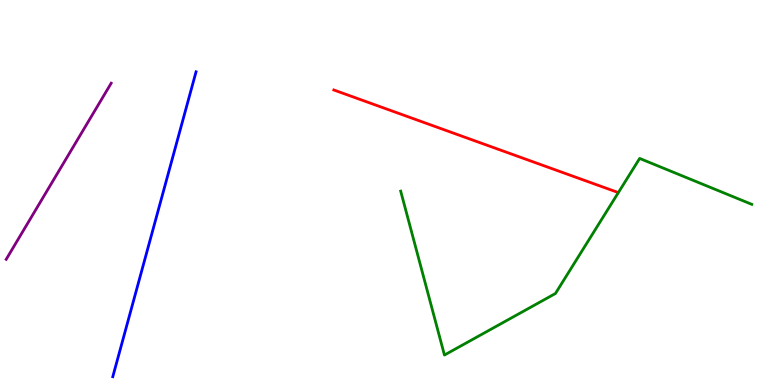[{'lines': ['blue', 'red'], 'intersections': []}, {'lines': ['green', 'red'], 'intersections': []}, {'lines': ['purple', 'red'], 'intersections': []}, {'lines': ['blue', 'green'], 'intersections': []}, {'lines': ['blue', 'purple'], 'intersections': []}, {'lines': ['green', 'purple'], 'intersections': []}]